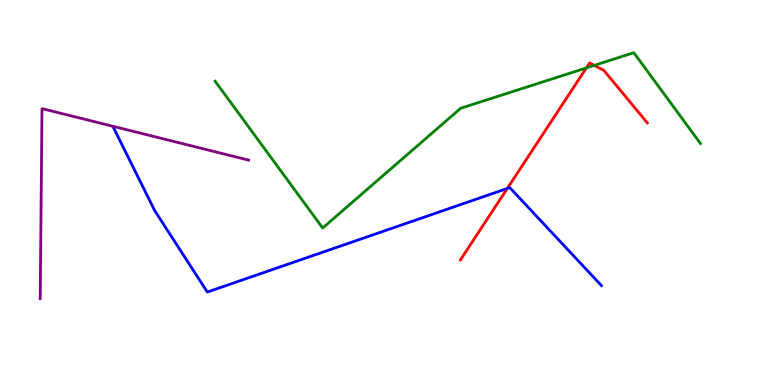[{'lines': ['blue', 'red'], 'intersections': [{'x': 6.55, 'y': 5.11}]}, {'lines': ['green', 'red'], 'intersections': [{'x': 7.57, 'y': 8.24}, {'x': 7.67, 'y': 8.3}]}, {'lines': ['purple', 'red'], 'intersections': []}, {'lines': ['blue', 'green'], 'intersections': []}, {'lines': ['blue', 'purple'], 'intersections': []}, {'lines': ['green', 'purple'], 'intersections': []}]